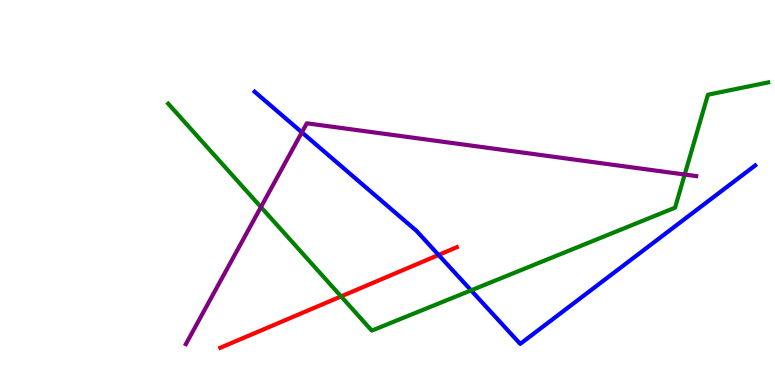[{'lines': ['blue', 'red'], 'intersections': [{'x': 5.66, 'y': 3.38}]}, {'lines': ['green', 'red'], 'intersections': [{'x': 4.4, 'y': 2.3}]}, {'lines': ['purple', 'red'], 'intersections': []}, {'lines': ['blue', 'green'], 'intersections': [{'x': 6.08, 'y': 2.46}]}, {'lines': ['blue', 'purple'], 'intersections': [{'x': 3.9, 'y': 6.56}]}, {'lines': ['green', 'purple'], 'intersections': [{'x': 3.37, 'y': 4.62}, {'x': 8.83, 'y': 5.47}]}]